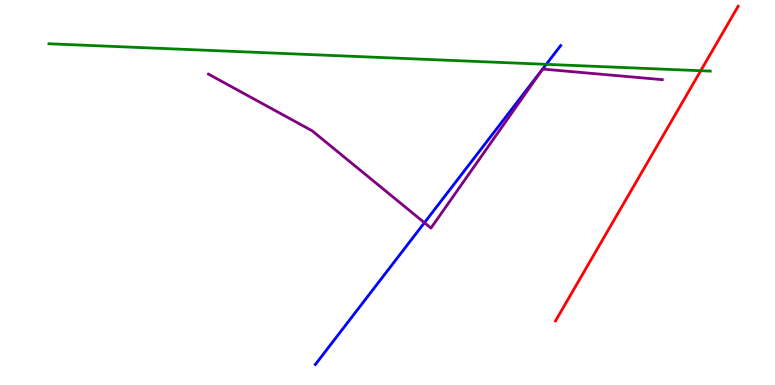[{'lines': ['blue', 'red'], 'intersections': []}, {'lines': ['green', 'red'], 'intersections': [{'x': 9.04, 'y': 8.16}]}, {'lines': ['purple', 'red'], 'intersections': []}, {'lines': ['blue', 'green'], 'intersections': [{'x': 7.05, 'y': 8.33}]}, {'lines': ['blue', 'purple'], 'intersections': [{'x': 5.48, 'y': 4.22}]}, {'lines': ['green', 'purple'], 'intersections': []}]